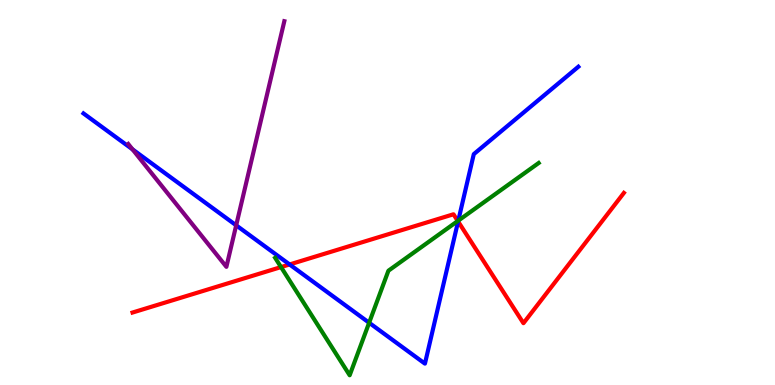[{'lines': ['blue', 'red'], 'intersections': [{'x': 3.74, 'y': 3.13}, {'x': 5.91, 'y': 4.25}]}, {'lines': ['green', 'red'], 'intersections': [{'x': 3.63, 'y': 3.06}, {'x': 5.91, 'y': 4.26}]}, {'lines': ['purple', 'red'], 'intersections': []}, {'lines': ['blue', 'green'], 'intersections': [{'x': 4.76, 'y': 1.62}, {'x': 5.91, 'y': 4.27}]}, {'lines': ['blue', 'purple'], 'intersections': [{'x': 1.71, 'y': 6.12}, {'x': 3.05, 'y': 4.15}]}, {'lines': ['green', 'purple'], 'intersections': []}]